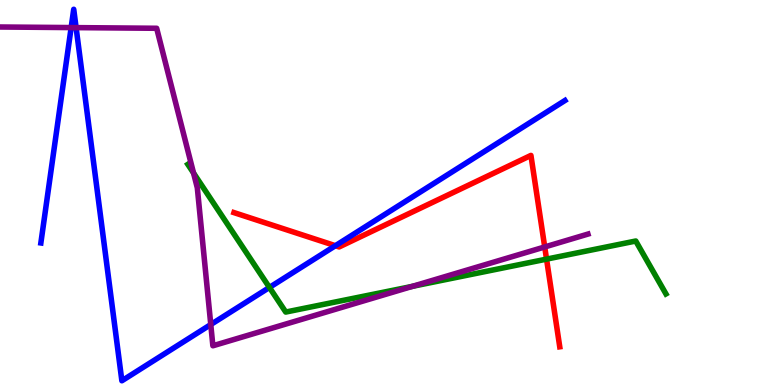[{'lines': ['blue', 'red'], 'intersections': [{'x': 4.33, 'y': 3.62}]}, {'lines': ['green', 'red'], 'intersections': [{'x': 7.05, 'y': 3.27}]}, {'lines': ['purple', 'red'], 'intersections': [{'x': 7.03, 'y': 3.59}]}, {'lines': ['blue', 'green'], 'intersections': [{'x': 3.48, 'y': 2.53}]}, {'lines': ['blue', 'purple'], 'intersections': [{'x': 0.918, 'y': 9.28}, {'x': 0.982, 'y': 9.28}, {'x': 2.72, 'y': 1.57}]}, {'lines': ['green', 'purple'], 'intersections': [{'x': 2.5, 'y': 5.51}, {'x': 5.32, 'y': 2.56}]}]